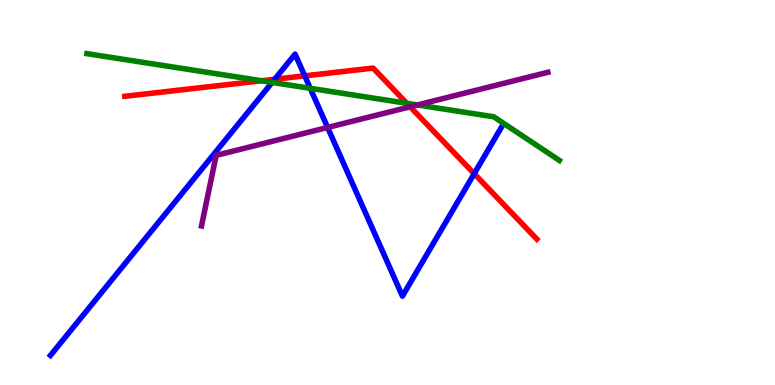[{'lines': ['blue', 'red'], 'intersections': [{'x': 3.54, 'y': 7.94}, {'x': 3.93, 'y': 8.03}, {'x': 6.12, 'y': 5.49}]}, {'lines': ['green', 'red'], 'intersections': [{'x': 3.37, 'y': 7.9}, {'x': 5.25, 'y': 7.32}]}, {'lines': ['purple', 'red'], 'intersections': [{'x': 5.29, 'y': 7.23}]}, {'lines': ['blue', 'green'], 'intersections': [{'x': 3.51, 'y': 7.86}, {'x': 4.0, 'y': 7.71}]}, {'lines': ['blue', 'purple'], 'intersections': [{'x': 4.23, 'y': 6.69}]}, {'lines': ['green', 'purple'], 'intersections': [{'x': 5.39, 'y': 7.27}]}]